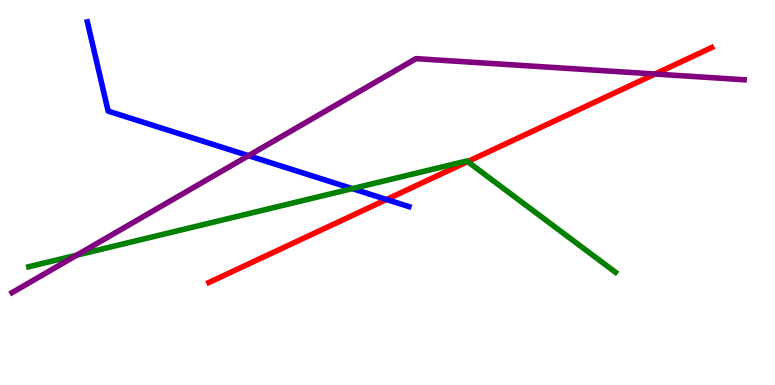[{'lines': ['blue', 'red'], 'intersections': [{'x': 4.99, 'y': 4.82}]}, {'lines': ['green', 'red'], 'intersections': [{'x': 6.03, 'y': 5.8}]}, {'lines': ['purple', 'red'], 'intersections': [{'x': 8.45, 'y': 8.08}]}, {'lines': ['blue', 'green'], 'intersections': [{'x': 4.55, 'y': 5.1}]}, {'lines': ['blue', 'purple'], 'intersections': [{'x': 3.21, 'y': 5.96}]}, {'lines': ['green', 'purple'], 'intersections': [{'x': 0.991, 'y': 3.37}]}]